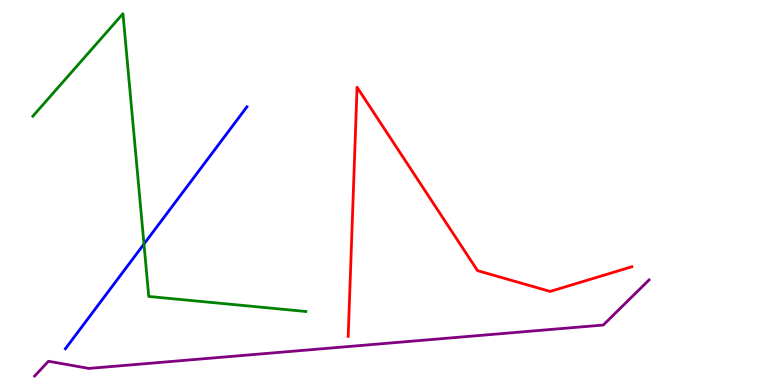[{'lines': ['blue', 'red'], 'intersections': []}, {'lines': ['green', 'red'], 'intersections': []}, {'lines': ['purple', 'red'], 'intersections': []}, {'lines': ['blue', 'green'], 'intersections': [{'x': 1.86, 'y': 3.66}]}, {'lines': ['blue', 'purple'], 'intersections': []}, {'lines': ['green', 'purple'], 'intersections': []}]